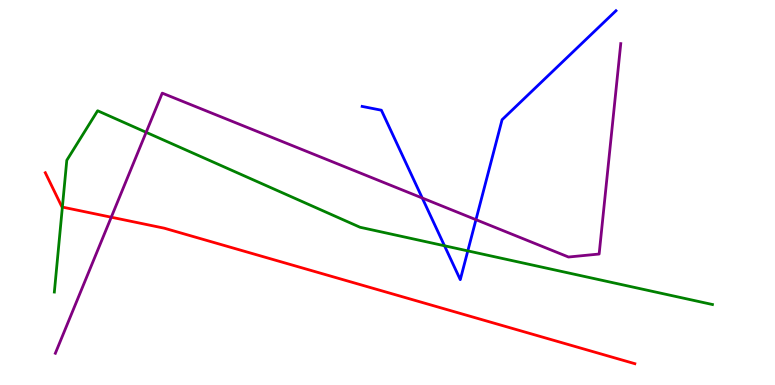[{'lines': ['blue', 'red'], 'intersections': []}, {'lines': ['green', 'red'], 'intersections': [{'x': 0.805, 'y': 4.62}]}, {'lines': ['purple', 'red'], 'intersections': [{'x': 1.44, 'y': 4.36}]}, {'lines': ['blue', 'green'], 'intersections': [{'x': 5.74, 'y': 3.62}, {'x': 6.04, 'y': 3.48}]}, {'lines': ['blue', 'purple'], 'intersections': [{'x': 5.45, 'y': 4.86}, {'x': 6.14, 'y': 4.29}]}, {'lines': ['green', 'purple'], 'intersections': [{'x': 1.89, 'y': 6.56}]}]